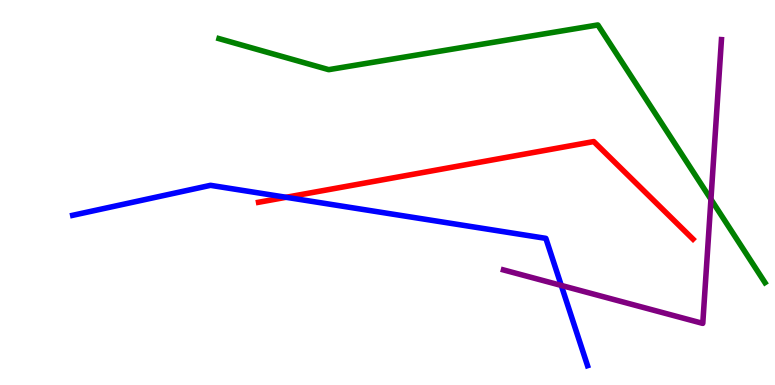[{'lines': ['blue', 'red'], 'intersections': [{'x': 3.69, 'y': 4.88}]}, {'lines': ['green', 'red'], 'intersections': []}, {'lines': ['purple', 'red'], 'intersections': []}, {'lines': ['blue', 'green'], 'intersections': []}, {'lines': ['blue', 'purple'], 'intersections': [{'x': 7.24, 'y': 2.59}]}, {'lines': ['green', 'purple'], 'intersections': [{'x': 9.17, 'y': 4.82}]}]